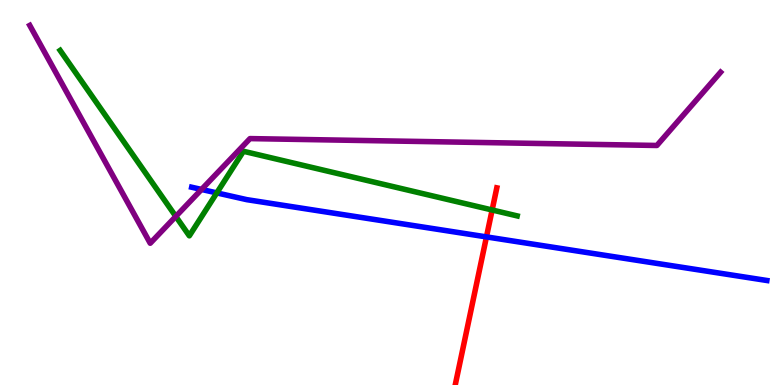[{'lines': ['blue', 'red'], 'intersections': [{'x': 6.28, 'y': 3.85}]}, {'lines': ['green', 'red'], 'intersections': [{'x': 6.35, 'y': 4.55}]}, {'lines': ['purple', 'red'], 'intersections': []}, {'lines': ['blue', 'green'], 'intersections': [{'x': 2.8, 'y': 4.99}]}, {'lines': ['blue', 'purple'], 'intersections': [{'x': 2.6, 'y': 5.08}]}, {'lines': ['green', 'purple'], 'intersections': [{'x': 2.27, 'y': 4.38}]}]